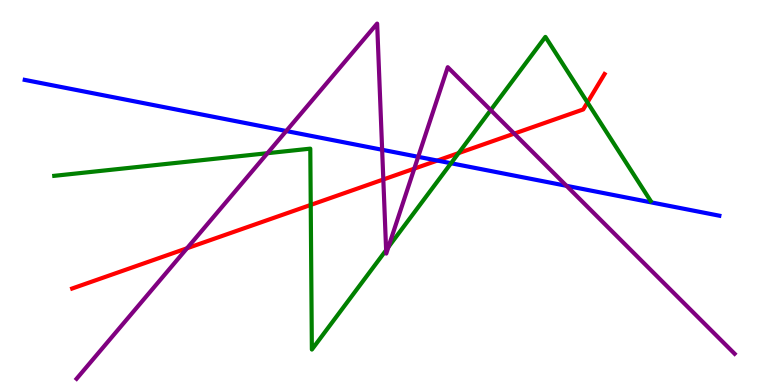[{'lines': ['blue', 'red'], 'intersections': [{'x': 5.64, 'y': 5.83}]}, {'lines': ['green', 'red'], 'intersections': [{'x': 4.01, 'y': 4.68}, {'x': 5.92, 'y': 6.02}, {'x': 7.58, 'y': 7.34}]}, {'lines': ['purple', 'red'], 'intersections': [{'x': 2.41, 'y': 3.55}, {'x': 4.95, 'y': 5.34}, {'x': 5.35, 'y': 5.62}, {'x': 6.64, 'y': 6.53}]}, {'lines': ['blue', 'green'], 'intersections': [{'x': 5.82, 'y': 5.76}]}, {'lines': ['blue', 'purple'], 'intersections': [{'x': 3.69, 'y': 6.6}, {'x': 4.93, 'y': 6.11}, {'x': 5.4, 'y': 5.93}, {'x': 7.31, 'y': 5.17}]}, {'lines': ['green', 'purple'], 'intersections': [{'x': 3.45, 'y': 6.02}, {'x': 4.98, 'y': 3.5}, {'x': 5.01, 'y': 3.58}, {'x': 6.33, 'y': 7.14}]}]